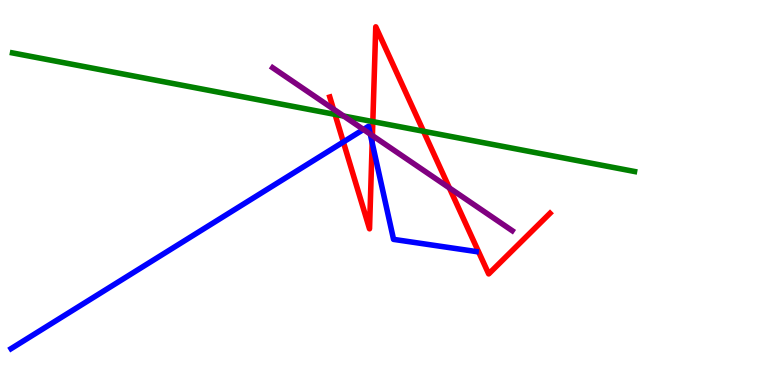[{'lines': ['blue', 'red'], 'intersections': [{'x': 4.43, 'y': 6.31}, {'x': 4.8, 'y': 6.29}]}, {'lines': ['green', 'red'], 'intersections': [{'x': 4.32, 'y': 7.03}, {'x': 4.81, 'y': 6.84}, {'x': 5.46, 'y': 6.59}]}, {'lines': ['purple', 'red'], 'intersections': [{'x': 4.3, 'y': 7.17}, {'x': 4.81, 'y': 6.48}, {'x': 5.8, 'y': 5.12}]}, {'lines': ['blue', 'green'], 'intersections': []}, {'lines': ['blue', 'purple'], 'intersections': [{'x': 4.69, 'y': 6.64}, {'x': 4.78, 'y': 6.52}]}, {'lines': ['green', 'purple'], 'intersections': [{'x': 4.43, 'y': 6.99}]}]